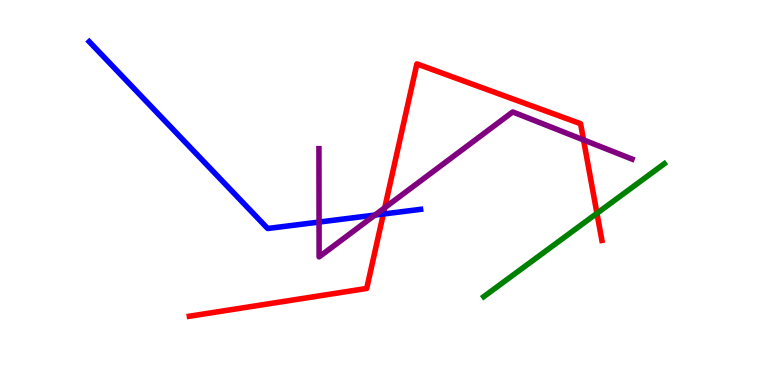[{'lines': ['blue', 'red'], 'intersections': [{'x': 4.95, 'y': 4.44}]}, {'lines': ['green', 'red'], 'intersections': [{'x': 7.7, 'y': 4.46}]}, {'lines': ['purple', 'red'], 'intersections': [{'x': 4.96, 'y': 4.6}, {'x': 7.53, 'y': 6.37}]}, {'lines': ['blue', 'green'], 'intersections': []}, {'lines': ['blue', 'purple'], 'intersections': [{'x': 4.12, 'y': 4.23}, {'x': 4.84, 'y': 4.41}]}, {'lines': ['green', 'purple'], 'intersections': []}]